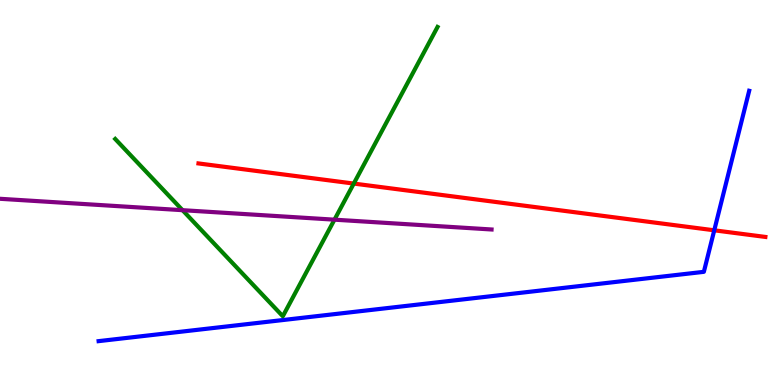[{'lines': ['blue', 'red'], 'intersections': [{'x': 9.22, 'y': 4.02}]}, {'lines': ['green', 'red'], 'intersections': [{'x': 4.56, 'y': 5.23}]}, {'lines': ['purple', 'red'], 'intersections': []}, {'lines': ['blue', 'green'], 'intersections': []}, {'lines': ['blue', 'purple'], 'intersections': []}, {'lines': ['green', 'purple'], 'intersections': [{'x': 2.36, 'y': 4.54}, {'x': 4.32, 'y': 4.29}]}]